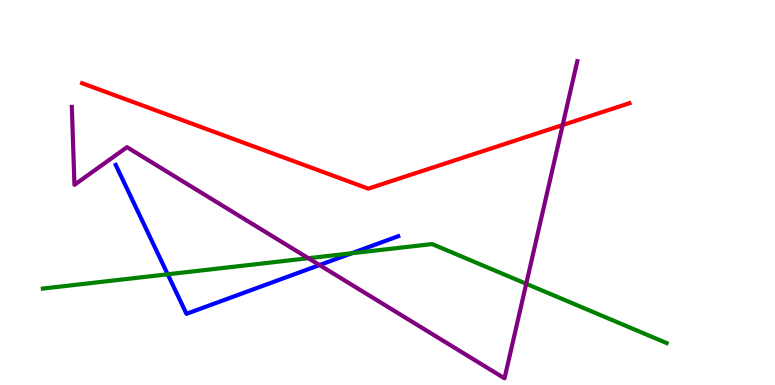[{'lines': ['blue', 'red'], 'intersections': []}, {'lines': ['green', 'red'], 'intersections': []}, {'lines': ['purple', 'red'], 'intersections': [{'x': 7.26, 'y': 6.75}]}, {'lines': ['blue', 'green'], 'intersections': [{'x': 2.16, 'y': 2.88}, {'x': 4.54, 'y': 3.42}]}, {'lines': ['blue', 'purple'], 'intersections': [{'x': 4.12, 'y': 3.12}]}, {'lines': ['green', 'purple'], 'intersections': [{'x': 3.98, 'y': 3.29}, {'x': 6.79, 'y': 2.63}]}]